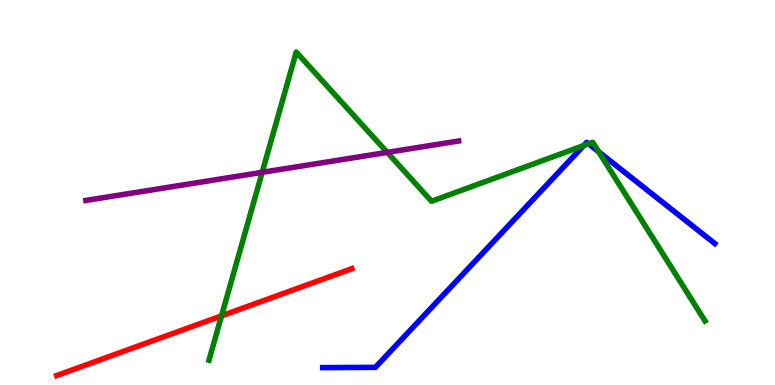[{'lines': ['blue', 'red'], 'intersections': []}, {'lines': ['green', 'red'], 'intersections': [{'x': 2.86, 'y': 1.8}]}, {'lines': ['purple', 'red'], 'intersections': []}, {'lines': ['blue', 'green'], 'intersections': [{'x': 7.53, 'y': 6.22}, {'x': 7.59, 'y': 6.27}, {'x': 7.72, 'y': 6.06}]}, {'lines': ['blue', 'purple'], 'intersections': []}, {'lines': ['green', 'purple'], 'intersections': [{'x': 3.38, 'y': 5.52}, {'x': 5.0, 'y': 6.04}]}]